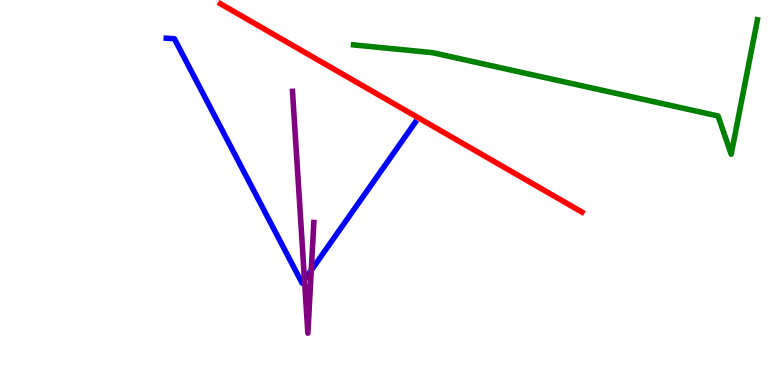[{'lines': ['blue', 'red'], 'intersections': []}, {'lines': ['green', 'red'], 'intersections': []}, {'lines': ['purple', 'red'], 'intersections': []}, {'lines': ['blue', 'green'], 'intersections': []}, {'lines': ['blue', 'purple'], 'intersections': [{'x': 3.93, 'y': 2.73}, {'x': 4.02, 'y': 2.98}]}, {'lines': ['green', 'purple'], 'intersections': []}]